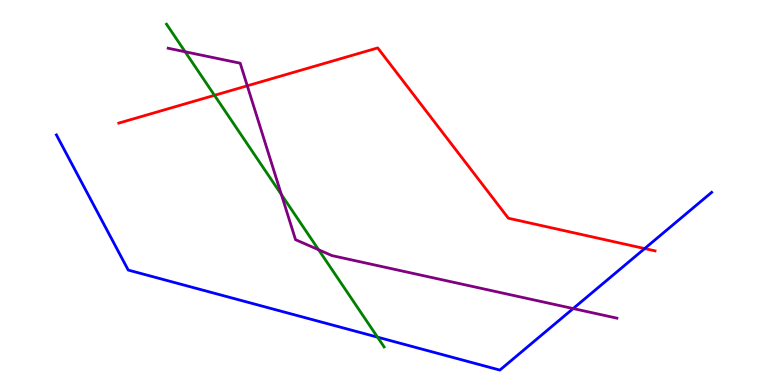[{'lines': ['blue', 'red'], 'intersections': [{'x': 8.32, 'y': 3.54}]}, {'lines': ['green', 'red'], 'intersections': [{'x': 2.77, 'y': 7.52}]}, {'lines': ['purple', 'red'], 'intersections': [{'x': 3.19, 'y': 7.77}]}, {'lines': ['blue', 'green'], 'intersections': [{'x': 4.87, 'y': 1.24}]}, {'lines': ['blue', 'purple'], 'intersections': [{'x': 7.4, 'y': 1.99}]}, {'lines': ['green', 'purple'], 'intersections': [{'x': 2.39, 'y': 8.66}, {'x': 3.63, 'y': 4.95}, {'x': 4.11, 'y': 3.51}]}]